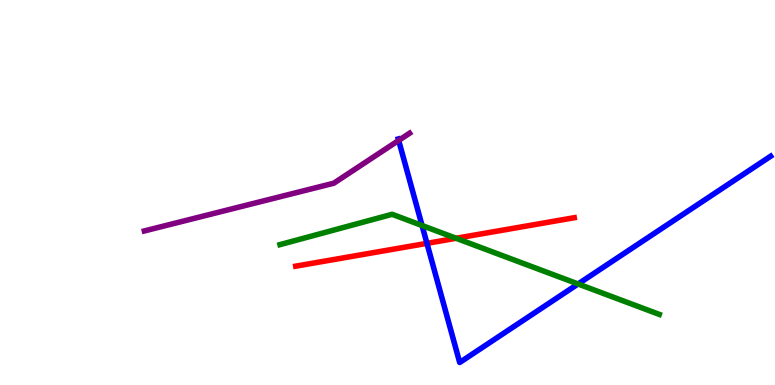[{'lines': ['blue', 'red'], 'intersections': [{'x': 5.51, 'y': 3.68}]}, {'lines': ['green', 'red'], 'intersections': [{'x': 5.89, 'y': 3.81}]}, {'lines': ['purple', 'red'], 'intersections': []}, {'lines': ['blue', 'green'], 'intersections': [{'x': 5.45, 'y': 4.14}, {'x': 7.46, 'y': 2.62}]}, {'lines': ['blue', 'purple'], 'intersections': [{'x': 5.14, 'y': 6.35}]}, {'lines': ['green', 'purple'], 'intersections': []}]